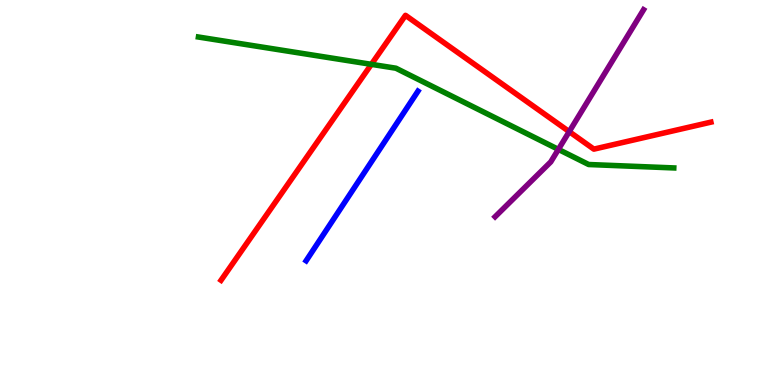[{'lines': ['blue', 'red'], 'intersections': []}, {'lines': ['green', 'red'], 'intersections': [{'x': 4.79, 'y': 8.33}]}, {'lines': ['purple', 'red'], 'intersections': [{'x': 7.34, 'y': 6.58}]}, {'lines': ['blue', 'green'], 'intersections': []}, {'lines': ['blue', 'purple'], 'intersections': []}, {'lines': ['green', 'purple'], 'intersections': [{'x': 7.21, 'y': 6.12}]}]